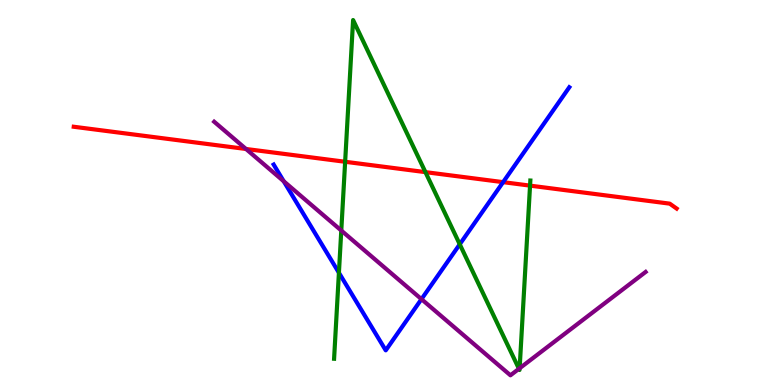[{'lines': ['blue', 'red'], 'intersections': [{'x': 6.49, 'y': 5.27}]}, {'lines': ['green', 'red'], 'intersections': [{'x': 4.45, 'y': 5.8}, {'x': 5.49, 'y': 5.53}, {'x': 6.84, 'y': 5.18}]}, {'lines': ['purple', 'red'], 'intersections': [{'x': 3.17, 'y': 6.13}]}, {'lines': ['blue', 'green'], 'intersections': [{'x': 4.37, 'y': 2.92}, {'x': 5.93, 'y': 3.65}]}, {'lines': ['blue', 'purple'], 'intersections': [{'x': 3.66, 'y': 5.29}, {'x': 5.44, 'y': 2.23}]}, {'lines': ['green', 'purple'], 'intersections': [{'x': 4.4, 'y': 4.01}, {'x': 6.7, 'y': 0.421}, {'x': 6.7, 'y': 0.435}]}]